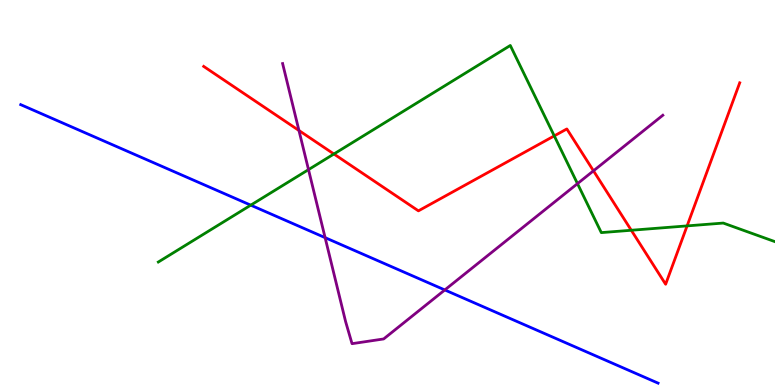[{'lines': ['blue', 'red'], 'intersections': []}, {'lines': ['green', 'red'], 'intersections': [{'x': 4.31, 'y': 6.0}, {'x': 7.15, 'y': 6.47}, {'x': 8.15, 'y': 4.02}, {'x': 8.87, 'y': 4.13}]}, {'lines': ['purple', 'red'], 'intersections': [{'x': 3.86, 'y': 6.61}, {'x': 7.66, 'y': 5.56}]}, {'lines': ['blue', 'green'], 'intersections': [{'x': 3.24, 'y': 4.67}]}, {'lines': ['blue', 'purple'], 'intersections': [{'x': 4.2, 'y': 3.83}, {'x': 5.74, 'y': 2.47}]}, {'lines': ['green', 'purple'], 'intersections': [{'x': 3.98, 'y': 5.59}, {'x': 7.45, 'y': 5.23}]}]